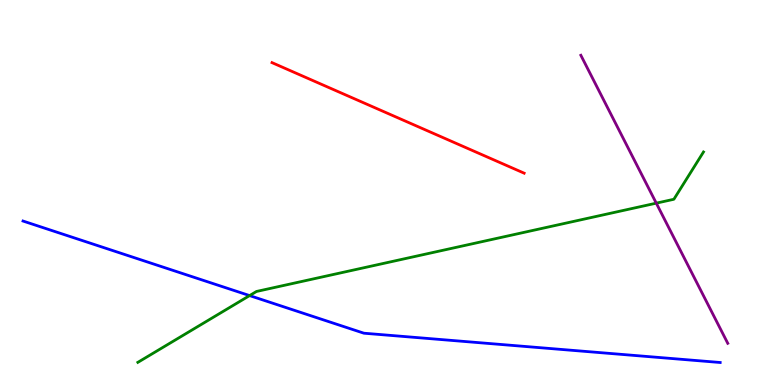[{'lines': ['blue', 'red'], 'intersections': []}, {'lines': ['green', 'red'], 'intersections': []}, {'lines': ['purple', 'red'], 'intersections': []}, {'lines': ['blue', 'green'], 'intersections': [{'x': 3.22, 'y': 2.32}]}, {'lines': ['blue', 'purple'], 'intersections': []}, {'lines': ['green', 'purple'], 'intersections': [{'x': 8.47, 'y': 4.72}]}]